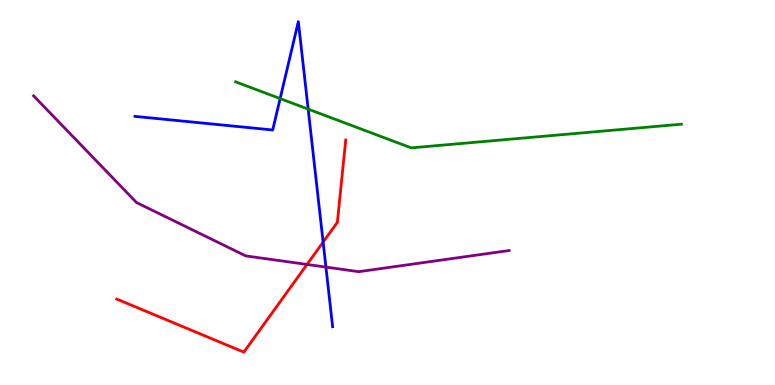[{'lines': ['blue', 'red'], 'intersections': [{'x': 4.17, 'y': 3.71}]}, {'lines': ['green', 'red'], 'intersections': []}, {'lines': ['purple', 'red'], 'intersections': [{'x': 3.96, 'y': 3.13}]}, {'lines': ['blue', 'green'], 'intersections': [{'x': 3.61, 'y': 7.44}, {'x': 3.98, 'y': 7.17}]}, {'lines': ['blue', 'purple'], 'intersections': [{'x': 4.21, 'y': 3.06}]}, {'lines': ['green', 'purple'], 'intersections': []}]